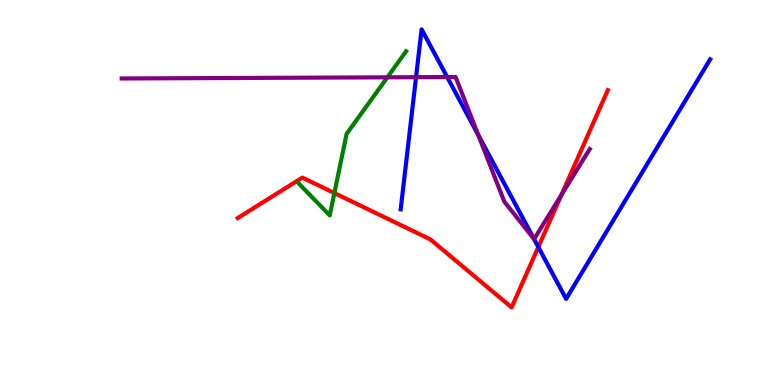[{'lines': ['blue', 'red'], 'intersections': [{'x': 6.95, 'y': 3.58}]}, {'lines': ['green', 'red'], 'intersections': [{'x': 4.31, 'y': 4.99}]}, {'lines': ['purple', 'red'], 'intersections': [{'x': 7.24, 'y': 4.94}]}, {'lines': ['blue', 'green'], 'intersections': []}, {'lines': ['blue', 'purple'], 'intersections': [{'x': 5.37, 'y': 7.99}, {'x': 5.77, 'y': 8.0}, {'x': 6.17, 'y': 6.49}, {'x': 6.89, 'y': 3.79}]}, {'lines': ['green', 'purple'], 'intersections': [{'x': 5.0, 'y': 7.99}]}]